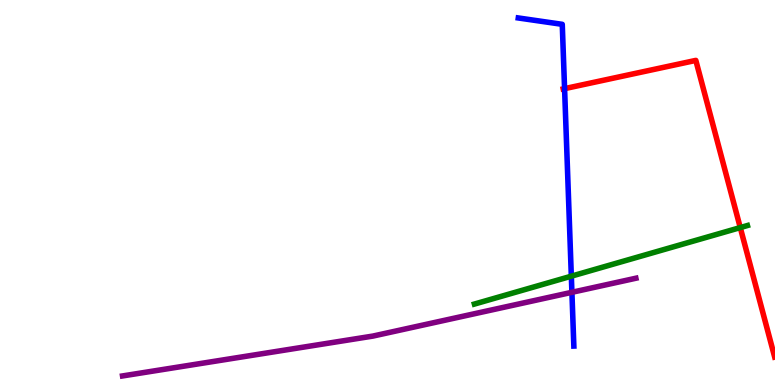[{'lines': ['blue', 'red'], 'intersections': [{'x': 7.28, 'y': 7.7}]}, {'lines': ['green', 'red'], 'intersections': [{'x': 9.55, 'y': 4.09}]}, {'lines': ['purple', 'red'], 'intersections': []}, {'lines': ['blue', 'green'], 'intersections': [{'x': 7.37, 'y': 2.83}]}, {'lines': ['blue', 'purple'], 'intersections': [{'x': 7.38, 'y': 2.41}]}, {'lines': ['green', 'purple'], 'intersections': []}]